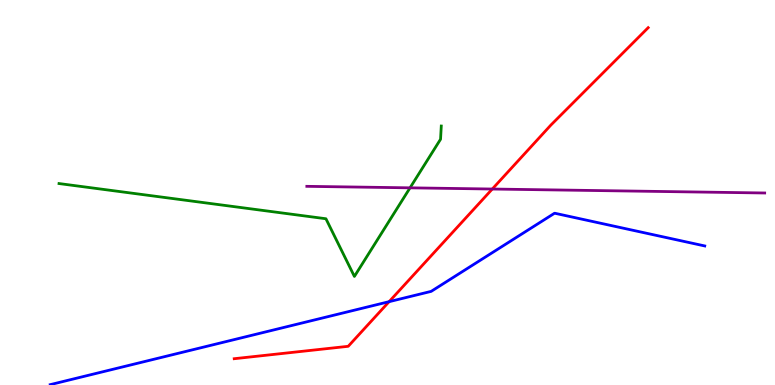[{'lines': ['blue', 'red'], 'intersections': [{'x': 5.02, 'y': 2.16}]}, {'lines': ['green', 'red'], 'intersections': []}, {'lines': ['purple', 'red'], 'intersections': [{'x': 6.35, 'y': 5.09}]}, {'lines': ['blue', 'green'], 'intersections': []}, {'lines': ['blue', 'purple'], 'intersections': []}, {'lines': ['green', 'purple'], 'intersections': [{'x': 5.29, 'y': 5.12}]}]